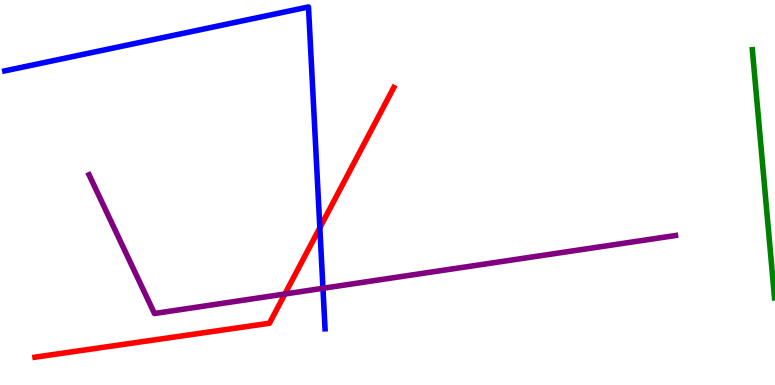[{'lines': ['blue', 'red'], 'intersections': [{'x': 4.13, 'y': 4.08}]}, {'lines': ['green', 'red'], 'intersections': []}, {'lines': ['purple', 'red'], 'intersections': [{'x': 3.68, 'y': 2.36}]}, {'lines': ['blue', 'green'], 'intersections': []}, {'lines': ['blue', 'purple'], 'intersections': [{'x': 4.17, 'y': 2.51}]}, {'lines': ['green', 'purple'], 'intersections': []}]